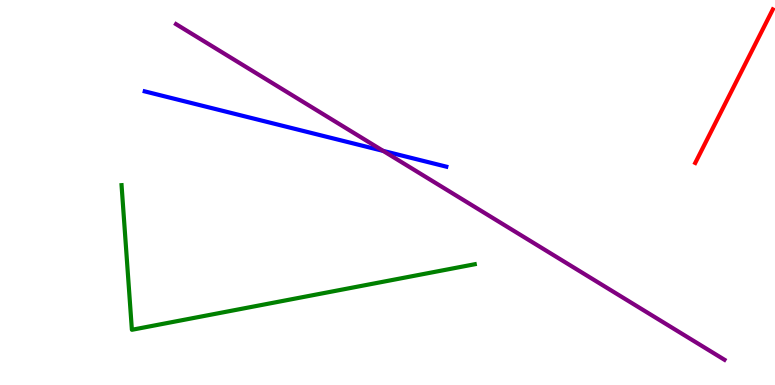[{'lines': ['blue', 'red'], 'intersections': []}, {'lines': ['green', 'red'], 'intersections': []}, {'lines': ['purple', 'red'], 'intersections': []}, {'lines': ['blue', 'green'], 'intersections': []}, {'lines': ['blue', 'purple'], 'intersections': [{'x': 4.94, 'y': 6.08}]}, {'lines': ['green', 'purple'], 'intersections': []}]